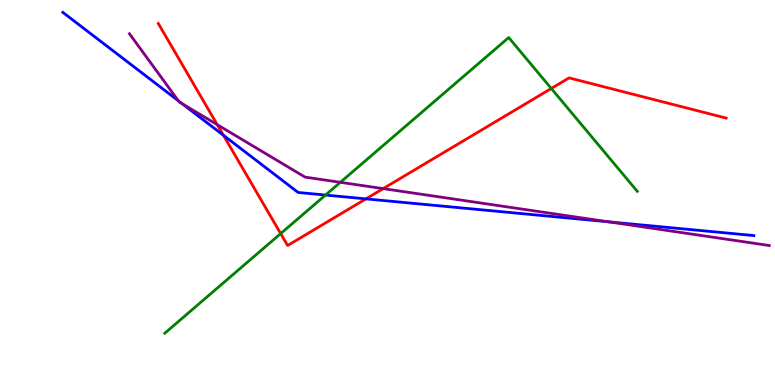[{'lines': ['blue', 'red'], 'intersections': [{'x': 2.88, 'y': 6.49}, {'x': 4.72, 'y': 4.83}]}, {'lines': ['green', 'red'], 'intersections': [{'x': 3.62, 'y': 3.93}, {'x': 7.11, 'y': 7.7}]}, {'lines': ['purple', 'red'], 'intersections': [{'x': 2.8, 'y': 6.76}, {'x': 4.94, 'y': 5.1}]}, {'lines': ['blue', 'green'], 'intersections': [{'x': 4.2, 'y': 4.93}]}, {'lines': ['blue', 'purple'], 'intersections': [{'x': 2.3, 'y': 7.38}, {'x': 2.35, 'y': 7.3}, {'x': 7.85, 'y': 4.24}]}, {'lines': ['green', 'purple'], 'intersections': [{'x': 4.39, 'y': 5.26}]}]